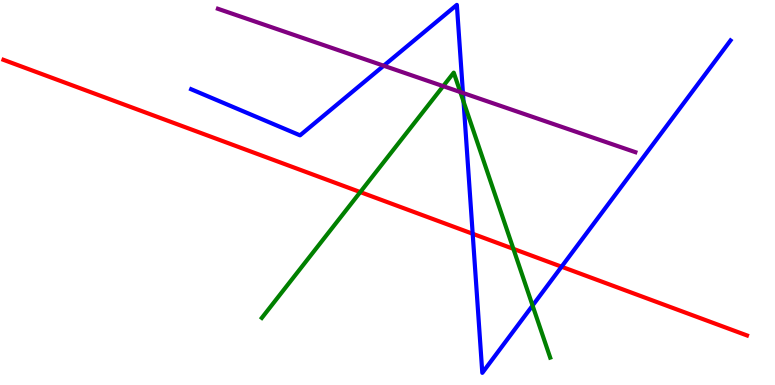[{'lines': ['blue', 'red'], 'intersections': [{'x': 6.1, 'y': 3.93}, {'x': 7.25, 'y': 3.07}]}, {'lines': ['green', 'red'], 'intersections': [{'x': 4.65, 'y': 5.01}, {'x': 6.62, 'y': 3.54}]}, {'lines': ['purple', 'red'], 'intersections': []}, {'lines': ['blue', 'green'], 'intersections': [{'x': 5.98, 'y': 7.36}, {'x': 6.87, 'y': 2.06}]}, {'lines': ['blue', 'purple'], 'intersections': [{'x': 4.95, 'y': 8.29}, {'x': 5.97, 'y': 7.59}]}, {'lines': ['green', 'purple'], 'intersections': [{'x': 5.72, 'y': 7.76}, {'x': 5.94, 'y': 7.61}]}]